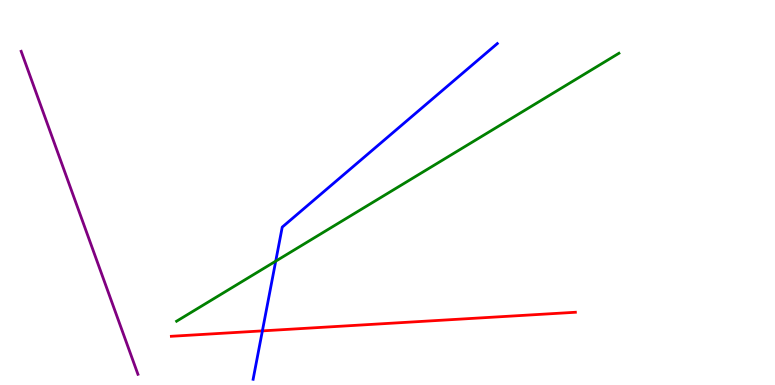[{'lines': ['blue', 'red'], 'intersections': [{'x': 3.39, 'y': 1.41}]}, {'lines': ['green', 'red'], 'intersections': []}, {'lines': ['purple', 'red'], 'intersections': []}, {'lines': ['blue', 'green'], 'intersections': [{'x': 3.56, 'y': 3.22}]}, {'lines': ['blue', 'purple'], 'intersections': []}, {'lines': ['green', 'purple'], 'intersections': []}]